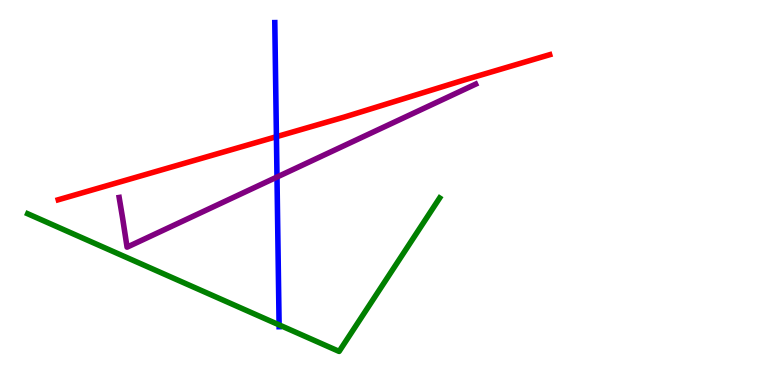[{'lines': ['blue', 'red'], 'intersections': [{'x': 3.57, 'y': 6.45}]}, {'lines': ['green', 'red'], 'intersections': []}, {'lines': ['purple', 'red'], 'intersections': []}, {'lines': ['blue', 'green'], 'intersections': [{'x': 3.6, 'y': 1.56}]}, {'lines': ['blue', 'purple'], 'intersections': [{'x': 3.57, 'y': 5.4}]}, {'lines': ['green', 'purple'], 'intersections': []}]